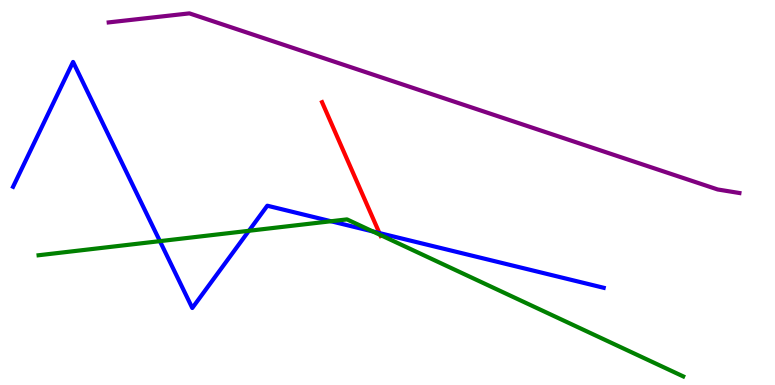[{'lines': ['blue', 'red'], 'intersections': [{'x': 4.9, 'y': 3.95}]}, {'lines': ['green', 'red'], 'intersections': [{'x': 4.91, 'y': 3.9}]}, {'lines': ['purple', 'red'], 'intersections': []}, {'lines': ['blue', 'green'], 'intersections': [{'x': 2.06, 'y': 3.74}, {'x': 3.21, 'y': 4.01}, {'x': 4.27, 'y': 4.25}, {'x': 4.81, 'y': 3.99}]}, {'lines': ['blue', 'purple'], 'intersections': []}, {'lines': ['green', 'purple'], 'intersections': []}]